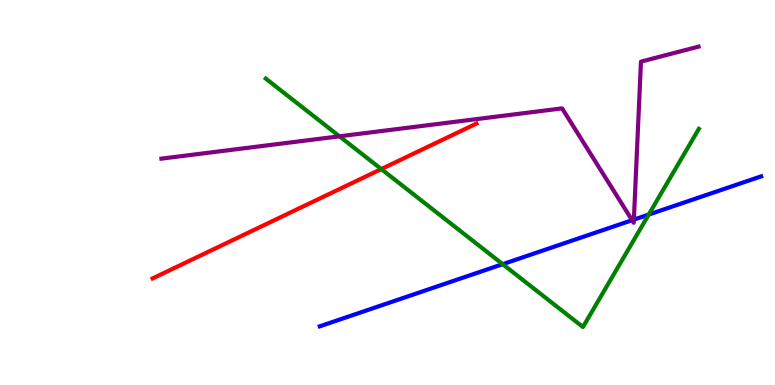[{'lines': ['blue', 'red'], 'intersections': []}, {'lines': ['green', 'red'], 'intersections': [{'x': 4.92, 'y': 5.61}]}, {'lines': ['purple', 'red'], 'intersections': []}, {'lines': ['blue', 'green'], 'intersections': [{'x': 6.49, 'y': 3.14}, {'x': 8.37, 'y': 4.43}]}, {'lines': ['blue', 'purple'], 'intersections': [{'x': 8.16, 'y': 4.28}, {'x': 8.18, 'y': 4.3}]}, {'lines': ['green', 'purple'], 'intersections': [{'x': 4.38, 'y': 6.46}]}]